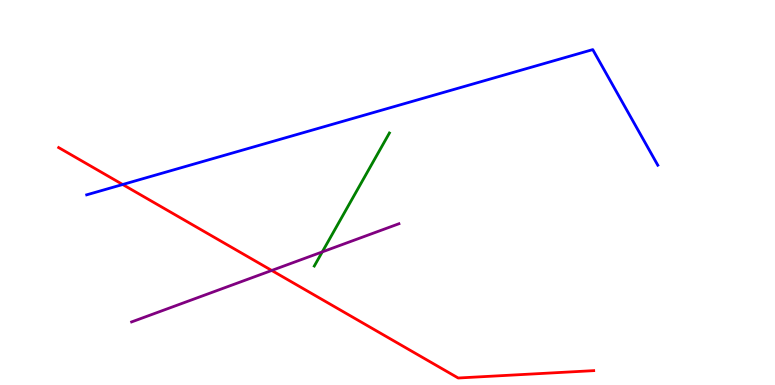[{'lines': ['blue', 'red'], 'intersections': [{'x': 1.58, 'y': 5.21}]}, {'lines': ['green', 'red'], 'intersections': []}, {'lines': ['purple', 'red'], 'intersections': [{'x': 3.51, 'y': 2.97}]}, {'lines': ['blue', 'green'], 'intersections': []}, {'lines': ['blue', 'purple'], 'intersections': []}, {'lines': ['green', 'purple'], 'intersections': [{'x': 4.16, 'y': 3.46}]}]